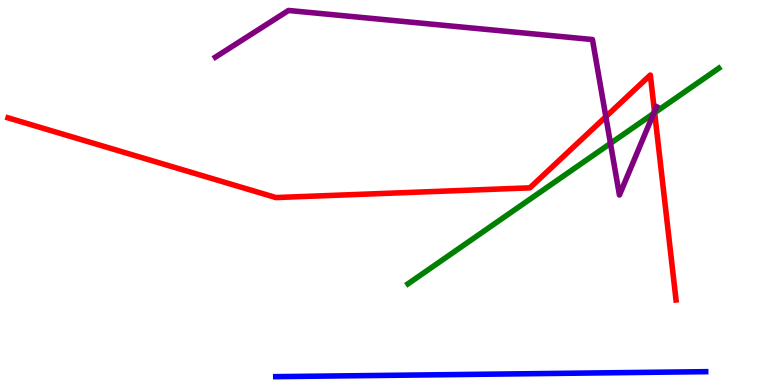[{'lines': ['blue', 'red'], 'intersections': []}, {'lines': ['green', 'red'], 'intersections': [{'x': 8.45, 'y': 7.07}]}, {'lines': ['purple', 'red'], 'intersections': [{'x': 7.82, 'y': 6.97}, {'x': 8.45, 'y': 7.11}]}, {'lines': ['blue', 'green'], 'intersections': []}, {'lines': ['blue', 'purple'], 'intersections': []}, {'lines': ['green', 'purple'], 'intersections': [{'x': 7.88, 'y': 6.28}, {'x': 8.43, 'y': 7.05}]}]